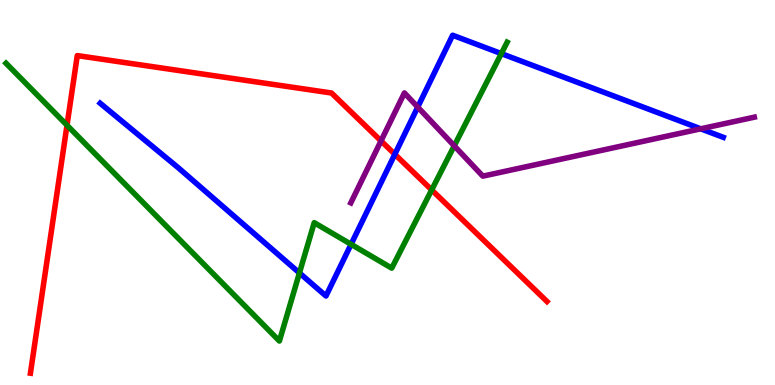[{'lines': ['blue', 'red'], 'intersections': [{'x': 5.09, 'y': 5.99}]}, {'lines': ['green', 'red'], 'intersections': [{'x': 0.865, 'y': 6.75}, {'x': 5.57, 'y': 5.07}]}, {'lines': ['purple', 'red'], 'intersections': [{'x': 4.92, 'y': 6.34}]}, {'lines': ['blue', 'green'], 'intersections': [{'x': 3.86, 'y': 2.91}, {'x': 4.53, 'y': 3.65}, {'x': 6.47, 'y': 8.61}]}, {'lines': ['blue', 'purple'], 'intersections': [{'x': 5.39, 'y': 7.22}, {'x': 9.04, 'y': 6.65}]}, {'lines': ['green', 'purple'], 'intersections': [{'x': 5.86, 'y': 6.21}]}]